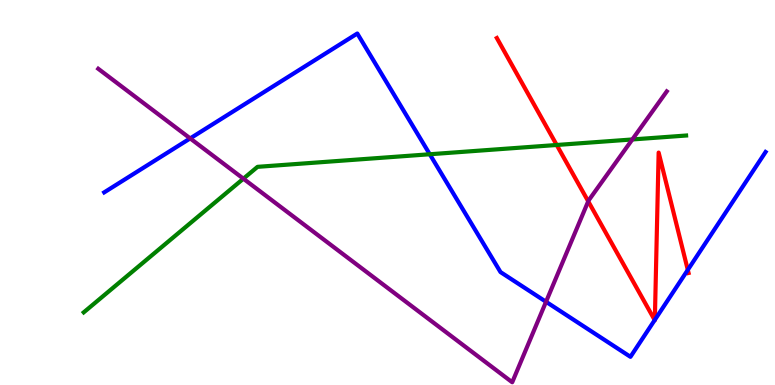[{'lines': ['blue', 'red'], 'intersections': [{'x': 8.45, 'y': 1.69}, {'x': 8.45, 'y': 1.69}, {'x': 8.87, 'y': 2.99}]}, {'lines': ['green', 'red'], 'intersections': [{'x': 7.18, 'y': 6.23}]}, {'lines': ['purple', 'red'], 'intersections': [{'x': 7.59, 'y': 4.77}]}, {'lines': ['blue', 'green'], 'intersections': [{'x': 5.55, 'y': 5.99}]}, {'lines': ['blue', 'purple'], 'intersections': [{'x': 2.45, 'y': 6.41}, {'x': 7.05, 'y': 2.16}]}, {'lines': ['green', 'purple'], 'intersections': [{'x': 3.14, 'y': 5.36}, {'x': 8.16, 'y': 6.38}]}]